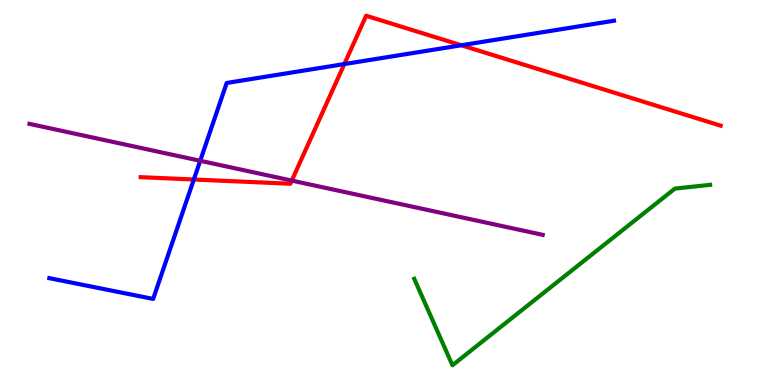[{'lines': ['blue', 'red'], 'intersections': [{'x': 2.5, 'y': 5.34}, {'x': 4.44, 'y': 8.34}, {'x': 5.95, 'y': 8.82}]}, {'lines': ['green', 'red'], 'intersections': []}, {'lines': ['purple', 'red'], 'intersections': [{'x': 3.76, 'y': 5.31}]}, {'lines': ['blue', 'green'], 'intersections': []}, {'lines': ['blue', 'purple'], 'intersections': [{'x': 2.58, 'y': 5.82}]}, {'lines': ['green', 'purple'], 'intersections': []}]